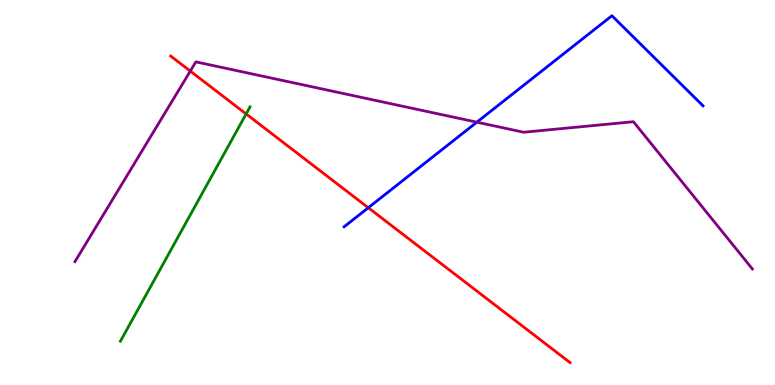[{'lines': ['blue', 'red'], 'intersections': [{'x': 4.75, 'y': 4.6}]}, {'lines': ['green', 'red'], 'intersections': [{'x': 3.18, 'y': 7.04}]}, {'lines': ['purple', 'red'], 'intersections': [{'x': 2.46, 'y': 8.15}]}, {'lines': ['blue', 'green'], 'intersections': []}, {'lines': ['blue', 'purple'], 'intersections': [{'x': 6.15, 'y': 6.83}]}, {'lines': ['green', 'purple'], 'intersections': []}]